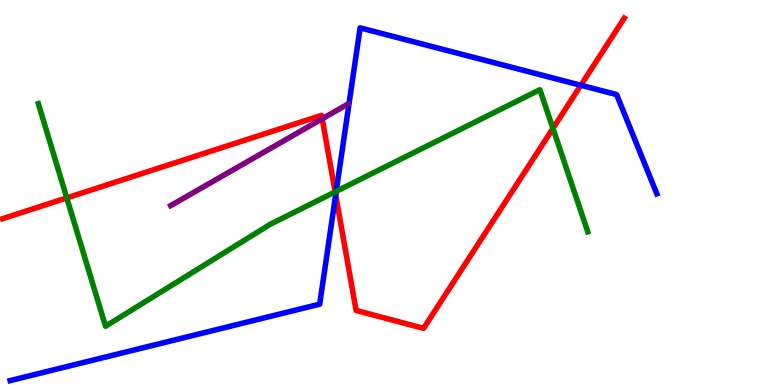[{'lines': ['blue', 'red'], 'intersections': [{'x': 4.33, 'y': 4.94}, {'x': 7.49, 'y': 7.79}]}, {'lines': ['green', 'red'], 'intersections': [{'x': 0.862, 'y': 4.86}, {'x': 4.32, 'y': 5.02}, {'x': 7.13, 'y': 6.66}]}, {'lines': ['purple', 'red'], 'intersections': [{'x': 4.16, 'y': 6.91}]}, {'lines': ['blue', 'green'], 'intersections': [{'x': 4.34, 'y': 5.03}]}, {'lines': ['blue', 'purple'], 'intersections': []}, {'lines': ['green', 'purple'], 'intersections': []}]